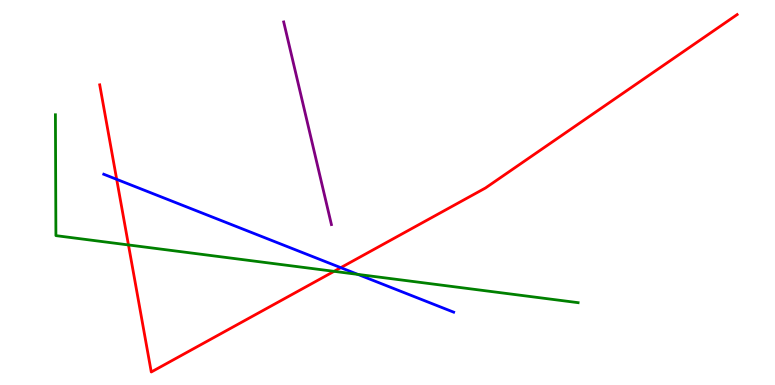[{'lines': ['blue', 'red'], 'intersections': [{'x': 1.51, 'y': 5.34}, {'x': 4.4, 'y': 3.05}]}, {'lines': ['green', 'red'], 'intersections': [{'x': 1.66, 'y': 3.64}, {'x': 4.31, 'y': 2.95}]}, {'lines': ['purple', 'red'], 'intersections': []}, {'lines': ['blue', 'green'], 'intersections': [{'x': 4.62, 'y': 2.87}]}, {'lines': ['blue', 'purple'], 'intersections': []}, {'lines': ['green', 'purple'], 'intersections': []}]